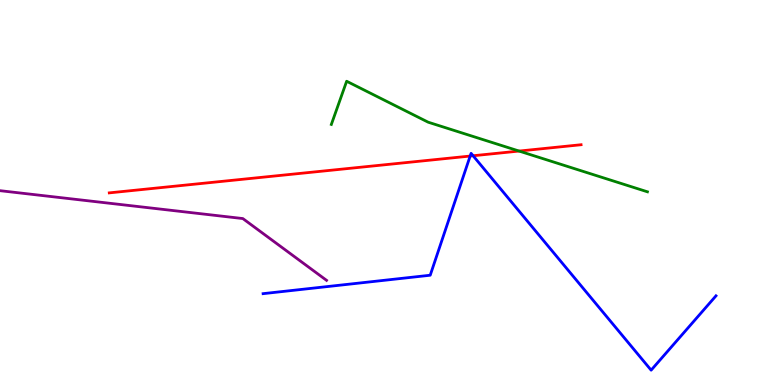[{'lines': ['blue', 'red'], 'intersections': [{'x': 6.07, 'y': 5.95}, {'x': 6.1, 'y': 5.95}]}, {'lines': ['green', 'red'], 'intersections': [{'x': 6.7, 'y': 6.08}]}, {'lines': ['purple', 'red'], 'intersections': []}, {'lines': ['blue', 'green'], 'intersections': []}, {'lines': ['blue', 'purple'], 'intersections': []}, {'lines': ['green', 'purple'], 'intersections': []}]